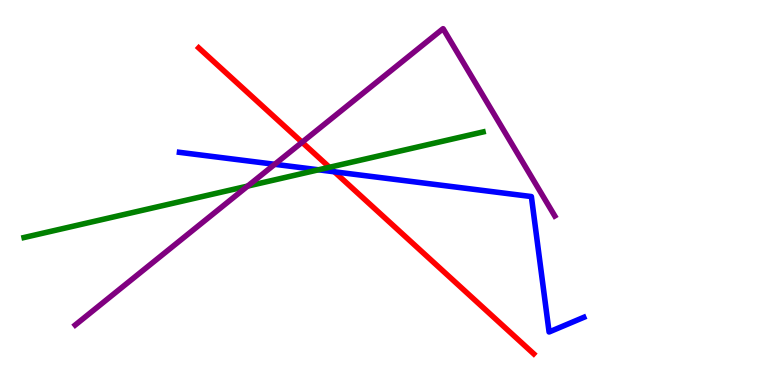[{'lines': ['blue', 'red'], 'intersections': [{'x': 4.32, 'y': 5.54}]}, {'lines': ['green', 'red'], 'intersections': [{'x': 4.25, 'y': 5.66}]}, {'lines': ['purple', 'red'], 'intersections': [{'x': 3.9, 'y': 6.3}]}, {'lines': ['blue', 'green'], 'intersections': [{'x': 4.11, 'y': 5.59}]}, {'lines': ['blue', 'purple'], 'intersections': [{'x': 3.54, 'y': 5.73}]}, {'lines': ['green', 'purple'], 'intersections': [{'x': 3.2, 'y': 5.17}]}]